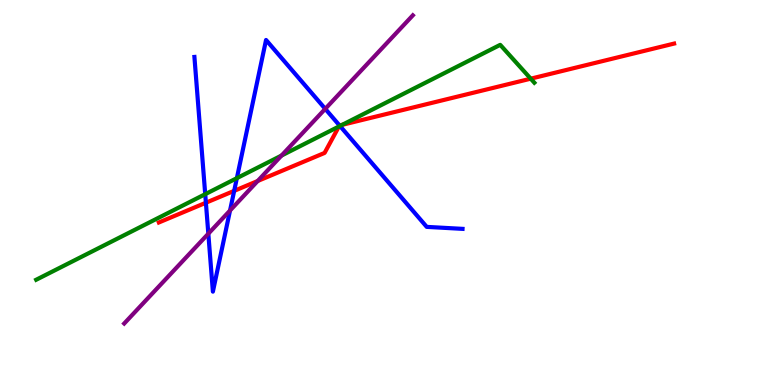[{'lines': ['blue', 'red'], 'intersections': [{'x': 2.66, 'y': 4.73}, {'x': 3.02, 'y': 5.04}, {'x': 4.38, 'y': 6.74}]}, {'lines': ['green', 'red'], 'intersections': [{'x': 4.37, 'y': 6.71}, {'x': 4.42, 'y': 6.76}, {'x': 6.85, 'y': 7.96}]}, {'lines': ['purple', 'red'], 'intersections': [{'x': 3.32, 'y': 5.3}]}, {'lines': ['blue', 'green'], 'intersections': [{'x': 2.65, 'y': 4.96}, {'x': 3.06, 'y': 5.37}, {'x': 4.39, 'y': 6.73}]}, {'lines': ['blue', 'purple'], 'intersections': [{'x': 2.69, 'y': 3.93}, {'x': 2.97, 'y': 4.53}, {'x': 4.2, 'y': 7.17}]}, {'lines': ['green', 'purple'], 'intersections': [{'x': 3.63, 'y': 5.96}]}]